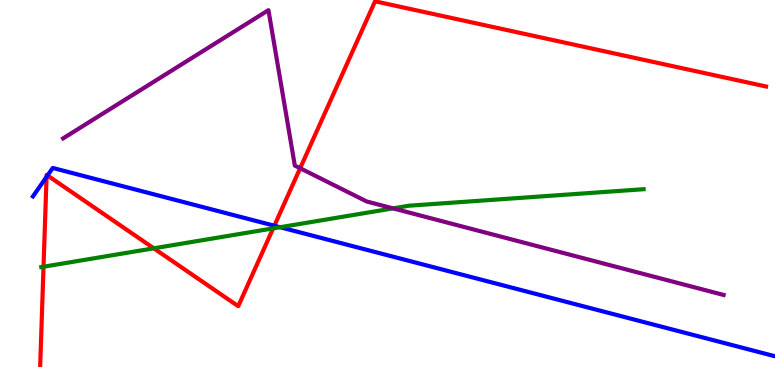[{'lines': ['blue', 'red'], 'intersections': [{'x': 0.601, 'y': 5.41}, {'x': 0.613, 'y': 5.44}, {'x': 3.54, 'y': 4.14}]}, {'lines': ['green', 'red'], 'intersections': [{'x': 0.562, 'y': 3.07}, {'x': 1.98, 'y': 3.55}, {'x': 3.52, 'y': 4.07}]}, {'lines': ['purple', 'red'], 'intersections': [{'x': 3.87, 'y': 5.63}]}, {'lines': ['blue', 'green'], 'intersections': [{'x': 3.61, 'y': 4.1}]}, {'lines': ['blue', 'purple'], 'intersections': []}, {'lines': ['green', 'purple'], 'intersections': [{'x': 5.07, 'y': 4.59}]}]